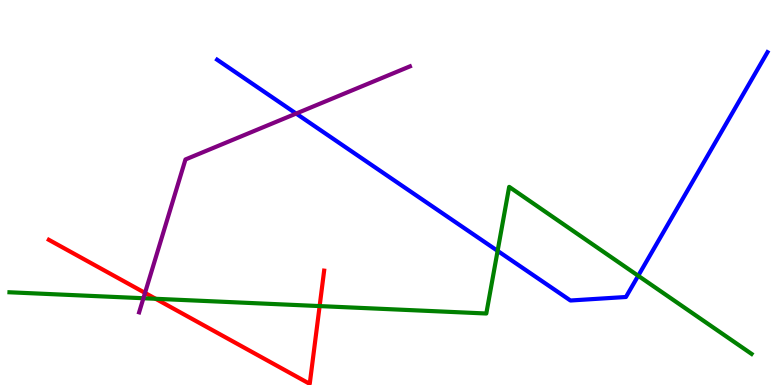[{'lines': ['blue', 'red'], 'intersections': []}, {'lines': ['green', 'red'], 'intersections': [{'x': 2.01, 'y': 2.24}, {'x': 4.12, 'y': 2.05}]}, {'lines': ['purple', 'red'], 'intersections': [{'x': 1.87, 'y': 2.39}]}, {'lines': ['blue', 'green'], 'intersections': [{'x': 6.42, 'y': 3.48}, {'x': 8.23, 'y': 2.84}]}, {'lines': ['blue', 'purple'], 'intersections': [{'x': 3.82, 'y': 7.05}]}, {'lines': ['green', 'purple'], 'intersections': [{'x': 1.85, 'y': 2.25}]}]